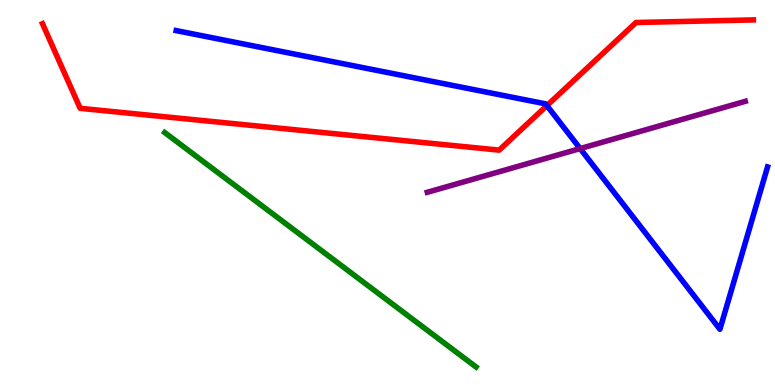[{'lines': ['blue', 'red'], 'intersections': [{'x': 7.06, 'y': 7.26}]}, {'lines': ['green', 'red'], 'intersections': []}, {'lines': ['purple', 'red'], 'intersections': []}, {'lines': ['blue', 'green'], 'intersections': []}, {'lines': ['blue', 'purple'], 'intersections': [{'x': 7.49, 'y': 6.14}]}, {'lines': ['green', 'purple'], 'intersections': []}]